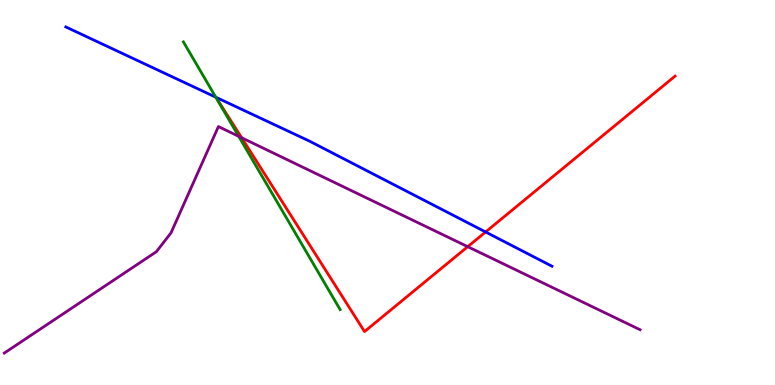[{'lines': ['blue', 'red'], 'intersections': [{'x': 6.27, 'y': 3.97}]}, {'lines': ['green', 'red'], 'intersections': []}, {'lines': ['purple', 'red'], 'intersections': [{'x': 3.12, 'y': 6.42}, {'x': 6.04, 'y': 3.59}]}, {'lines': ['blue', 'green'], 'intersections': [{'x': 2.78, 'y': 7.48}]}, {'lines': ['blue', 'purple'], 'intersections': []}, {'lines': ['green', 'purple'], 'intersections': [{'x': 3.08, 'y': 6.46}]}]